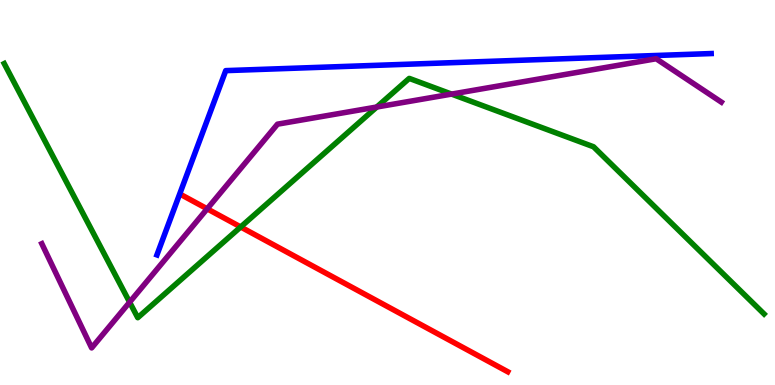[{'lines': ['blue', 'red'], 'intersections': []}, {'lines': ['green', 'red'], 'intersections': [{'x': 3.11, 'y': 4.1}]}, {'lines': ['purple', 'red'], 'intersections': [{'x': 2.67, 'y': 4.58}]}, {'lines': ['blue', 'green'], 'intersections': []}, {'lines': ['blue', 'purple'], 'intersections': []}, {'lines': ['green', 'purple'], 'intersections': [{'x': 1.67, 'y': 2.15}, {'x': 4.86, 'y': 7.22}, {'x': 5.83, 'y': 7.56}]}]